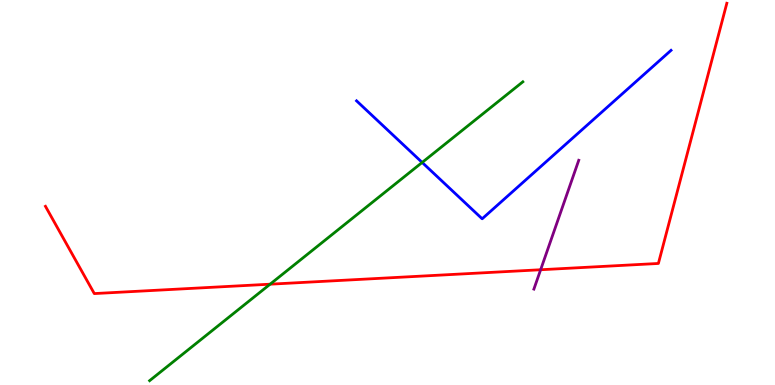[{'lines': ['blue', 'red'], 'intersections': []}, {'lines': ['green', 'red'], 'intersections': [{'x': 3.49, 'y': 2.62}]}, {'lines': ['purple', 'red'], 'intersections': [{'x': 6.98, 'y': 2.99}]}, {'lines': ['blue', 'green'], 'intersections': [{'x': 5.45, 'y': 5.78}]}, {'lines': ['blue', 'purple'], 'intersections': []}, {'lines': ['green', 'purple'], 'intersections': []}]